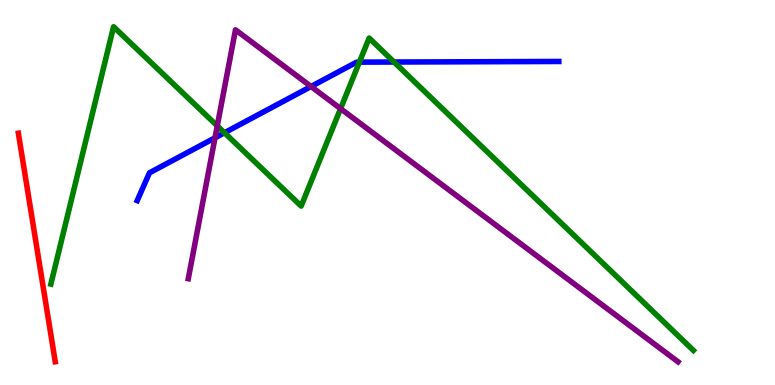[{'lines': ['blue', 'red'], 'intersections': []}, {'lines': ['green', 'red'], 'intersections': []}, {'lines': ['purple', 'red'], 'intersections': []}, {'lines': ['blue', 'green'], 'intersections': [{'x': 2.9, 'y': 6.55}, {'x': 4.64, 'y': 8.39}, {'x': 5.08, 'y': 8.39}]}, {'lines': ['blue', 'purple'], 'intersections': [{'x': 2.77, 'y': 6.42}, {'x': 4.01, 'y': 7.75}]}, {'lines': ['green', 'purple'], 'intersections': [{'x': 2.8, 'y': 6.73}, {'x': 4.39, 'y': 7.18}]}]